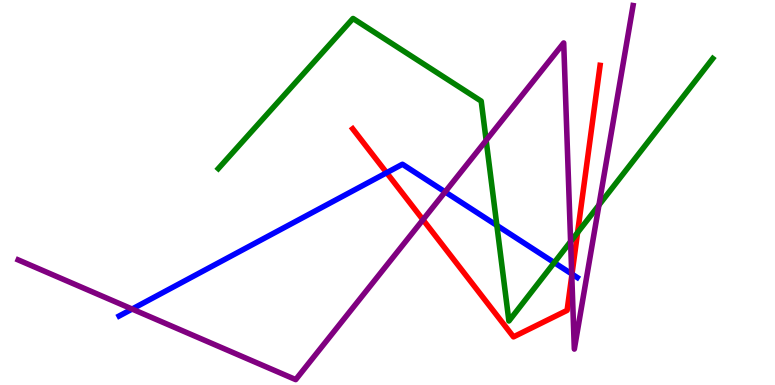[{'lines': ['blue', 'red'], 'intersections': [{'x': 4.99, 'y': 5.51}, {'x': 7.38, 'y': 2.88}]}, {'lines': ['green', 'red'], 'intersections': [{'x': 7.45, 'y': 3.96}]}, {'lines': ['purple', 'red'], 'intersections': [{'x': 5.46, 'y': 4.29}, {'x': 7.38, 'y': 2.84}]}, {'lines': ['blue', 'green'], 'intersections': [{'x': 6.41, 'y': 4.14}, {'x': 7.15, 'y': 3.18}]}, {'lines': ['blue', 'purple'], 'intersections': [{'x': 1.7, 'y': 1.97}, {'x': 5.74, 'y': 5.02}, {'x': 7.38, 'y': 2.89}]}, {'lines': ['green', 'purple'], 'intersections': [{'x': 6.27, 'y': 6.35}, {'x': 7.36, 'y': 3.73}, {'x': 7.73, 'y': 4.67}]}]